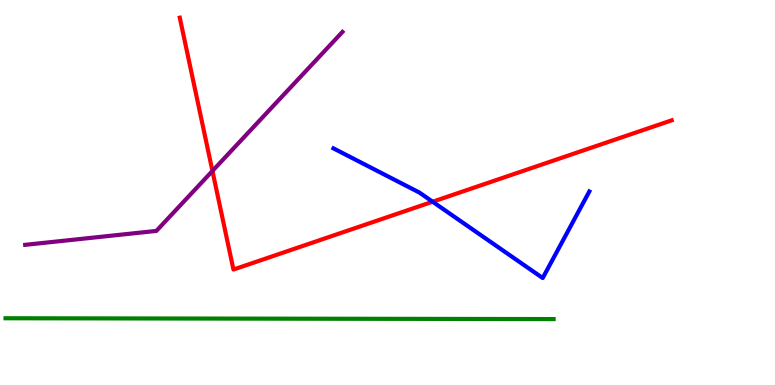[{'lines': ['blue', 'red'], 'intersections': [{'x': 5.58, 'y': 4.76}]}, {'lines': ['green', 'red'], 'intersections': []}, {'lines': ['purple', 'red'], 'intersections': [{'x': 2.74, 'y': 5.56}]}, {'lines': ['blue', 'green'], 'intersections': []}, {'lines': ['blue', 'purple'], 'intersections': []}, {'lines': ['green', 'purple'], 'intersections': []}]